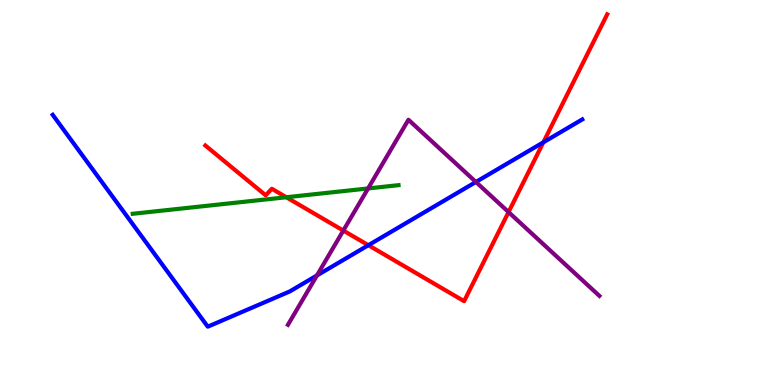[{'lines': ['blue', 'red'], 'intersections': [{'x': 4.75, 'y': 3.63}, {'x': 7.01, 'y': 6.3}]}, {'lines': ['green', 'red'], 'intersections': [{'x': 3.69, 'y': 4.88}]}, {'lines': ['purple', 'red'], 'intersections': [{'x': 4.43, 'y': 4.01}, {'x': 6.56, 'y': 4.49}]}, {'lines': ['blue', 'green'], 'intersections': []}, {'lines': ['blue', 'purple'], 'intersections': [{'x': 4.09, 'y': 2.85}, {'x': 6.14, 'y': 5.27}]}, {'lines': ['green', 'purple'], 'intersections': [{'x': 4.75, 'y': 5.11}]}]